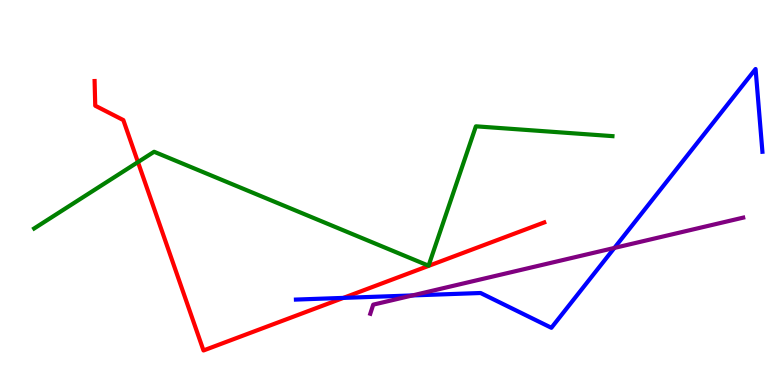[{'lines': ['blue', 'red'], 'intersections': [{'x': 4.43, 'y': 2.26}]}, {'lines': ['green', 'red'], 'intersections': [{'x': 1.78, 'y': 5.79}]}, {'lines': ['purple', 'red'], 'intersections': []}, {'lines': ['blue', 'green'], 'intersections': []}, {'lines': ['blue', 'purple'], 'intersections': [{'x': 5.32, 'y': 2.33}, {'x': 7.93, 'y': 3.56}]}, {'lines': ['green', 'purple'], 'intersections': []}]